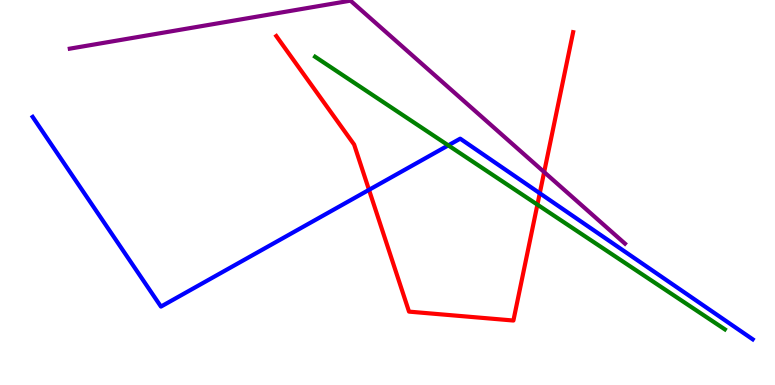[{'lines': ['blue', 'red'], 'intersections': [{'x': 4.76, 'y': 5.07}, {'x': 6.96, 'y': 4.98}]}, {'lines': ['green', 'red'], 'intersections': [{'x': 6.93, 'y': 4.68}]}, {'lines': ['purple', 'red'], 'intersections': [{'x': 7.02, 'y': 5.53}]}, {'lines': ['blue', 'green'], 'intersections': [{'x': 5.78, 'y': 6.22}]}, {'lines': ['blue', 'purple'], 'intersections': []}, {'lines': ['green', 'purple'], 'intersections': []}]